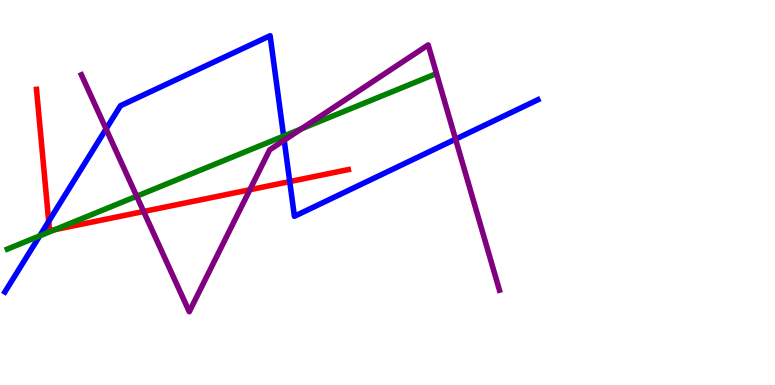[{'lines': ['blue', 'red'], 'intersections': [{'x': 0.628, 'y': 4.25}, {'x': 3.74, 'y': 5.28}]}, {'lines': ['green', 'red'], 'intersections': [{'x': 0.709, 'y': 4.04}]}, {'lines': ['purple', 'red'], 'intersections': [{'x': 1.85, 'y': 4.51}, {'x': 3.22, 'y': 5.07}]}, {'lines': ['blue', 'green'], 'intersections': [{'x': 0.512, 'y': 3.87}, {'x': 3.66, 'y': 6.46}]}, {'lines': ['blue', 'purple'], 'intersections': [{'x': 1.37, 'y': 6.65}, {'x': 3.67, 'y': 6.36}, {'x': 5.88, 'y': 6.39}]}, {'lines': ['green', 'purple'], 'intersections': [{'x': 1.76, 'y': 4.9}, {'x': 3.89, 'y': 6.65}]}]